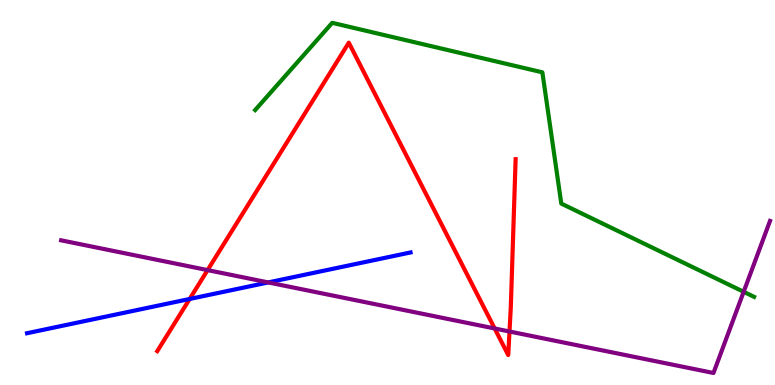[{'lines': ['blue', 'red'], 'intersections': [{'x': 2.45, 'y': 2.23}]}, {'lines': ['green', 'red'], 'intersections': []}, {'lines': ['purple', 'red'], 'intersections': [{'x': 2.68, 'y': 2.98}, {'x': 6.38, 'y': 1.47}, {'x': 6.57, 'y': 1.39}]}, {'lines': ['blue', 'green'], 'intersections': []}, {'lines': ['blue', 'purple'], 'intersections': [{'x': 3.46, 'y': 2.66}]}, {'lines': ['green', 'purple'], 'intersections': [{'x': 9.6, 'y': 2.42}]}]